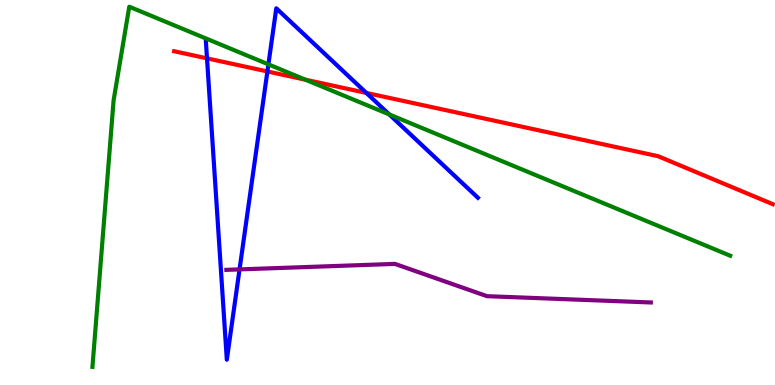[{'lines': ['blue', 'red'], 'intersections': [{'x': 2.67, 'y': 8.48}, {'x': 3.45, 'y': 8.14}, {'x': 4.73, 'y': 7.59}]}, {'lines': ['green', 'red'], 'intersections': [{'x': 3.94, 'y': 7.93}]}, {'lines': ['purple', 'red'], 'intersections': []}, {'lines': ['blue', 'green'], 'intersections': [{'x': 3.46, 'y': 8.33}, {'x': 5.02, 'y': 7.03}]}, {'lines': ['blue', 'purple'], 'intersections': [{'x': 3.09, 'y': 3.0}]}, {'lines': ['green', 'purple'], 'intersections': []}]